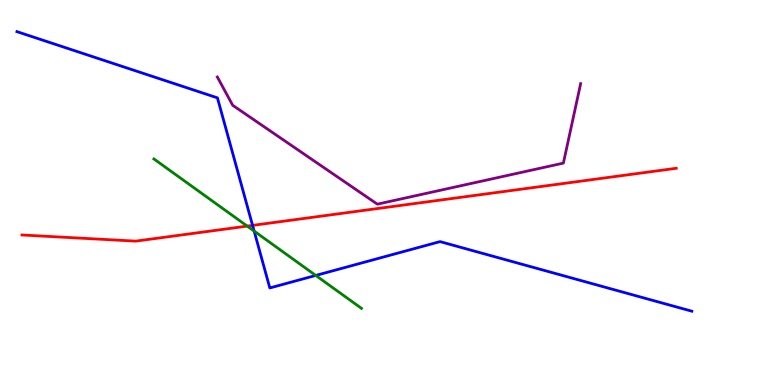[{'lines': ['blue', 'red'], 'intersections': [{'x': 3.26, 'y': 4.15}]}, {'lines': ['green', 'red'], 'intersections': [{'x': 3.19, 'y': 4.13}]}, {'lines': ['purple', 'red'], 'intersections': []}, {'lines': ['blue', 'green'], 'intersections': [{'x': 3.28, 'y': 4.0}, {'x': 4.07, 'y': 2.85}]}, {'lines': ['blue', 'purple'], 'intersections': []}, {'lines': ['green', 'purple'], 'intersections': []}]